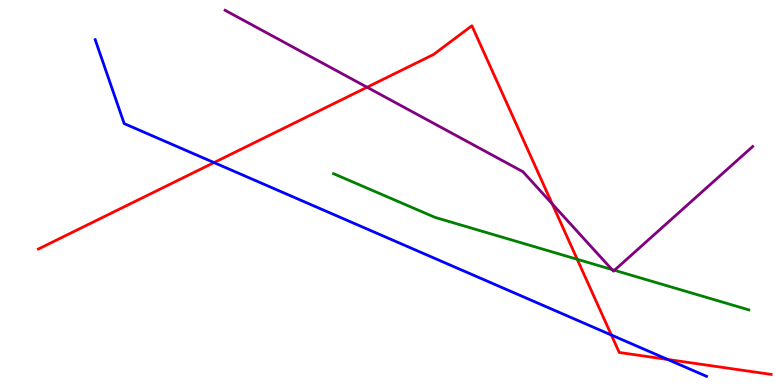[{'lines': ['blue', 'red'], 'intersections': [{'x': 2.76, 'y': 5.78}, {'x': 7.89, 'y': 1.3}, {'x': 8.62, 'y': 0.663}]}, {'lines': ['green', 'red'], 'intersections': [{'x': 7.45, 'y': 3.27}]}, {'lines': ['purple', 'red'], 'intersections': [{'x': 4.74, 'y': 7.73}, {'x': 7.13, 'y': 4.7}]}, {'lines': ['blue', 'green'], 'intersections': []}, {'lines': ['blue', 'purple'], 'intersections': []}, {'lines': ['green', 'purple'], 'intersections': [{'x': 7.9, 'y': 3.0}, {'x': 7.93, 'y': 2.98}]}]